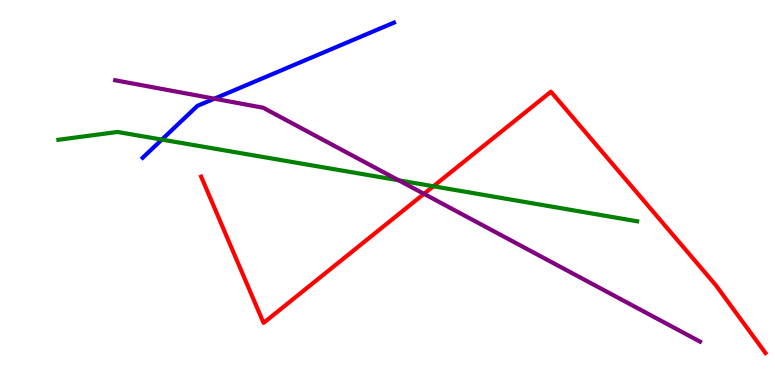[{'lines': ['blue', 'red'], 'intersections': []}, {'lines': ['green', 'red'], 'intersections': [{'x': 5.59, 'y': 5.16}]}, {'lines': ['purple', 'red'], 'intersections': [{'x': 5.47, 'y': 4.96}]}, {'lines': ['blue', 'green'], 'intersections': [{'x': 2.09, 'y': 6.37}]}, {'lines': ['blue', 'purple'], 'intersections': [{'x': 2.77, 'y': 7.44}]}, {'lines': ['green', 'purple'], 'intersections': [{'x': 5.14, 'y': 5.32}]}]